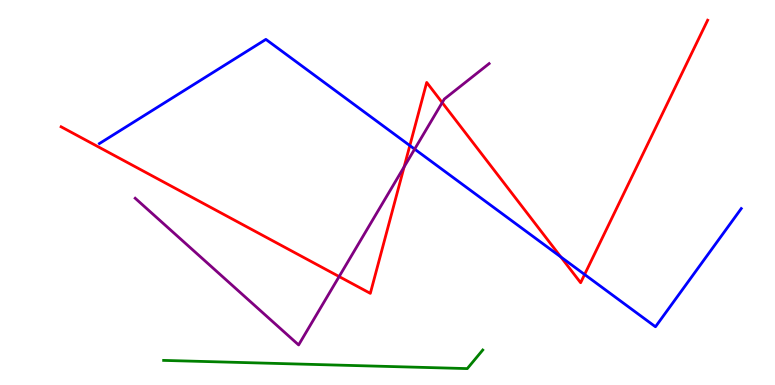[{'lines': ['blue', 'red'], 'intersections': [{'x': 5.29, 'y': 6.22}, {'x': 7.24, 'y': 3.33}, {'x': 7.54, 'y': 2.87}]}, {'lines': ['green', 'red'], 'intersections': []}, {'lines': ['purple', 'red'], 'intersections': [{'x': 4.38, 'y': 2.82}, {'x': 5.21, 'y': 5.67}, {'x': 5.71, 'y': 7.34}]}, {'lines': ['blue', 'green'], 'intersections': []}, {'lines': ['blue', 'purple'], 'intersections': [{'x': 5.35, 'y': 6.13}]}, {'lines': ['green', 'purple'], 'intersections': []}]